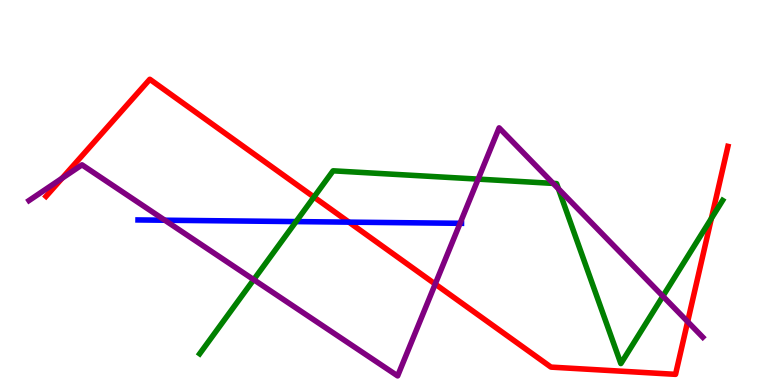[{'lines': ['blue', 'red'], 'intersections': [{'x': 4.5, 'y': 4.23}]}, {'lines': ['green', 'red'], 'intersections': [{'x': 4.05, 'y': 4.88}, {'x': 9.18, 'y': 4.33}]}, {'lines': ['purple', 'red'], 'intersections': [{'x': 0.801, 'y': 5.37}, {'x': 5.62, 'y': 2.62}, {'x': 8.87, 'y': 1.65}]}, {'lines': ['blue', 'green'], 'intersections': [{'x': 3.82, 'y': 4.24}]}, {'lines': ['blue', 'purple'], 'intersections': [{'x': 2.13, 'y': 4.28}, {'x': 5.94, 'y': 4.2}]}, {'lines': ['green', 'purple'], 'intersections': [{'x': 3.27, 'y': 2.74}, {'x': 6.17, 'y': 5.35}, {'x': 7.14, 'y': 5.24}, {'x': 7.21, 'y': 5.09}, {'x': 8.55, 'y': 2.31}]}]